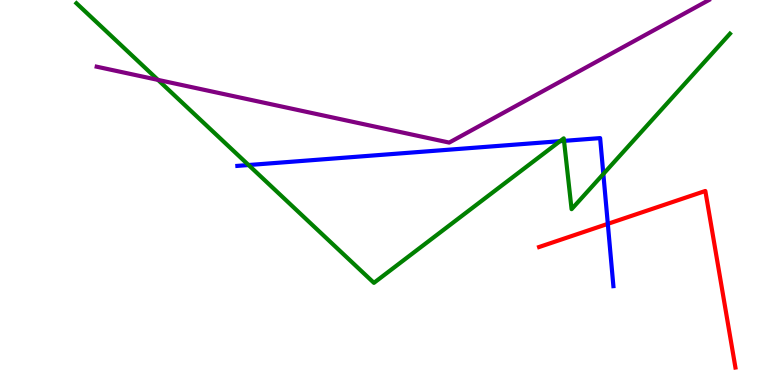[{'lines': ['blue', 'red'], 'intersections': [{'x': 7.84, 'y': 4.19}]}, {'lines': ['green', 'red'], 'intersections': []}, {'lines': ['purple', 'red'], 'intersections': []}, {'lines': ['blue', 'green'], 'intersections': [{'x': 3.21, 'y': 5.71}, {'x': 7.23, 'y': 6.33}, {'x': 7.28, 'y': 6.34}, {'x': 7.79, 'y': 5.48}]}, {'lines': ['blue', 'purple'], 'intersections': []}, {'lines': ['green', 'purple'], 'intersections': [{'x': 2.04, 'y': 7.92}]}]